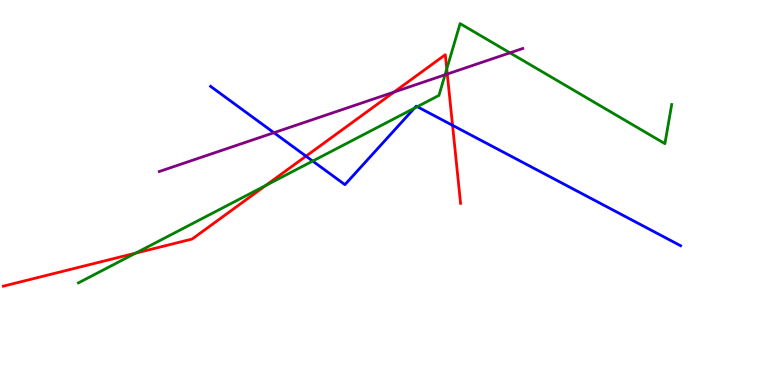[{'lines': ['blue', 'red'], 'intersections': [{'x': 3.95, 'y': 5.94}, {'x': 5.84, 'y': 6.74}]}, {'lines': ['green', 'red'], 'intersections': [{'x': 1.75, 'y': 3.43}, {'x': 3.43, 'y': 5.18}, {'x': 5.76, 'y': 8.21}]}, {'lines': ['purple', 'red'], 'intersections': [{'x': 5.08, 'y': 7.61}, {'x': 5.77, 'y': 8.08}]}, {'lines': ['blue', 'green'], 'intersections': [{'x': 4.03, 'y': 5.82}, {'x': 5.35, 'y': 7.19}, {'x': 5.38, 'y': 7.23}]}, {'lines': ['blue', 'purple'], 'intersections': [{'x': 3.53, 'y': 6.55}]}, {'lines': ['green', 'purple'], 'intersections': [{'x': 5.74, 'y': 8.06}, {'x': 6.58, 'y': 8.63}]}]